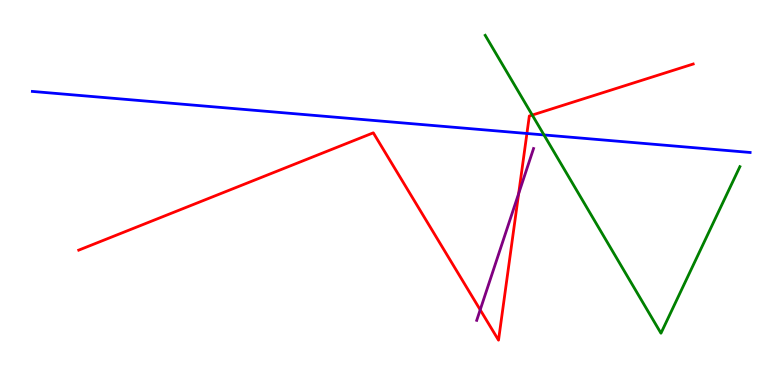[{'lines': ['blue', 'red'], 'intersections': [{'x': 6.8, 'y': 6.53}]}, {'lines': ['green', 'red'], 'intersections': [{'x': 6.87, 'y': 7.01}]}, {'lines': ['purple', 'red'], 'intersections': [{'x': 6.2, 'y': 1.95}, {'x': 6.69, 'y': 4.97}]}, {'lines': ['blue', 'green'], 'intersections': [{'x': 7.02, 'y': 6.5}]}, {'lines': ['blue', 'purple'], 'intersections': []}, {'lines': ['green', 'purple'], 'intersections': []}]